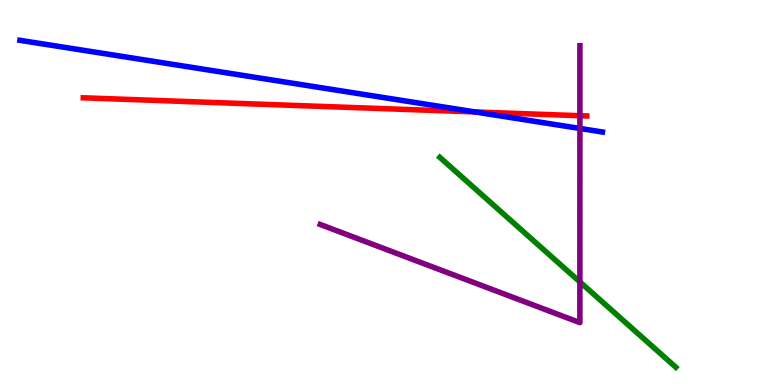[{'lines': ['blue', 'red'], 'intersections': [{'x': 6.13, 'y': 7.09}]}, {'lines': ['green', 'red'], 'intersections': []}, {'lines': ['purple', 'red'], 'intersections': [{'x': 7.48, 'y': 6.99}]}, {'lines': ['blue', 'green'], 'intersections': []}, {'lines': ['blue', 'purple'], 'intersections': [{'x': 7.48, 'y': 6.66}]}, {'lines': ['green', 'purple'], 'intersections': [{'x': 7.48, 'y': 2.68}]}]